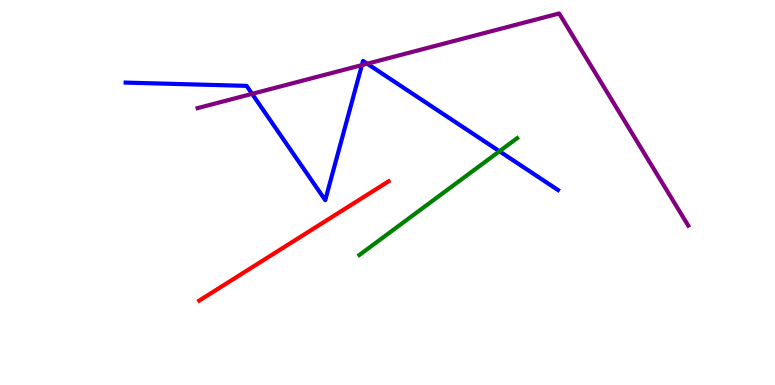[{'lines': ['blue', 'red'], 'intersections': []}, {'lines': ['green', 'red'], 'intersections': []}, {'lines': ['purple', 'red'], 'intersections': []}, {'lines': ['blue', 'green'], 'intersections': [{'x': 6.44, 'y': 6.07}]}, {'lines': ['blue', 'purple'], 'intersections': [{'x': 3.25, 'y': 7.56}, {'x': 4.67, 'y': 8.31}, {'x': 4.74, 'y': 8.35}]}, {'lines': ['green', 'purple'], 'intersections': []}]